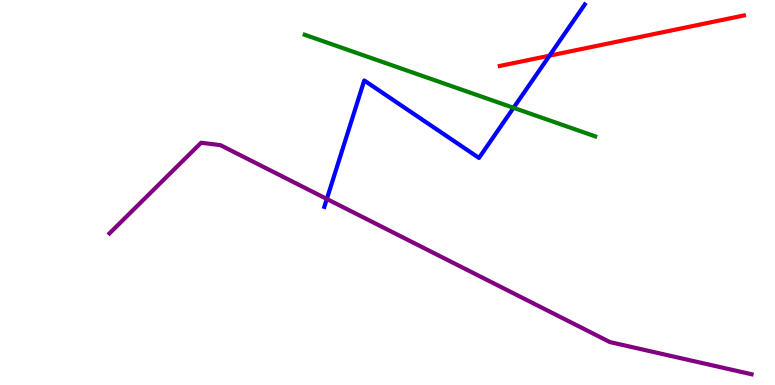[{'lines': ['blue', 'red'], 'intersections': [{'x': 7.09, 'y': 8.55}]}, {'lines': ['green', 'red'], 'intersections': []}, {'lines': ['purple', 'red'], 'intersections': []}, {'lines': ['blue', 'green'], 'intersections': [{'x': 6.63, 'y': 7.2}]}, {'lines': ['blue', 'purple'], 'intersections': [{'x': 4.22, 'y': 4.83}]}, {'lines': ['green', 'purple'], 'intersections': []}]